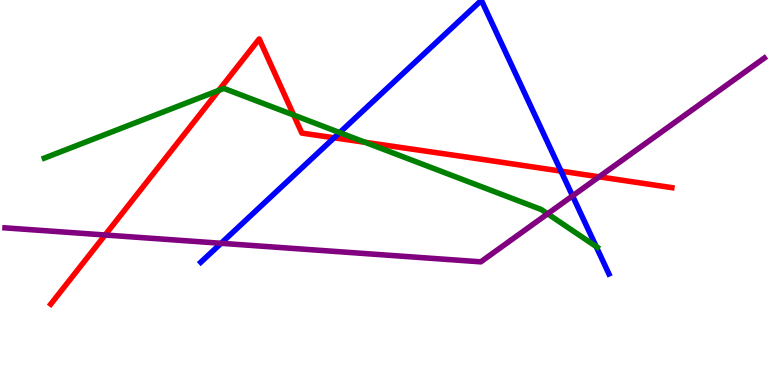[{'lines': ['blue', 'red'], 'intersections': [{'x': 4.31, 'y': 6.42}, {'x': 7.24, 'y': 5.56}]}, {'lines': ['green', 'red'], 'intersections': [{'x': 2.82, 'y': 7.65}, {'x': 3.79, 'y': 7.01}, {'x': 4.71, 'y': 6.3}]}, {'lines': ['purple', 'red'], 'intersections': [{'x': 1.36, 'y': 3.9}, {'x': 7.73, 'y': 5.41}]}, {'lines': ['blue', 'green'], 'intersections': [{'x': 4.38, 'y': 6.56}, {'x': 7.69, 'y': 3.6}]}, {'lines': ['blue', 'purple'], 'intersections': [{'x': 2.85, 'y': 3.68}, {'x': 7.39, 'y': 4.91}]}, {'lines': ['green', 'purple'], 'intersections': [{'x': 7.07, 'y': 4.45}]}]